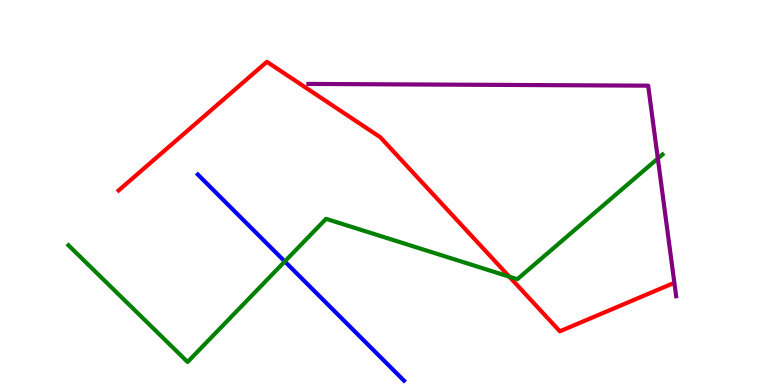[{'lines': ['blue', 'red'], 'intersections': []}, {'lines': ['green', 'red'], 'intersections': [{'x': 6.57, 'y': 2.81}]}, {'lines': ['purple', 'red'], 'intersections': []}, {'lines': ['blue', 'green'], 'intersections': [{'x': 3.67, 'y': 3.21}]}, {'lines': ['blue', 'purple'], 'intersections': []}, {'lines': ['green', 'purple'], 'intersections': [{'x': 8.49, 'y': 5.88}]}]